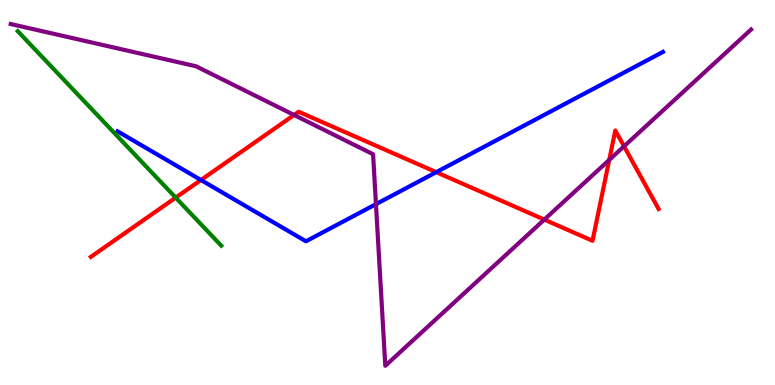[{'lines': ['blue', 'red'], 'intersections': [{'x': 2.59, 'y': 5.32}, {'x': 5.63, 'y': 5.53}]}, {'lines': ['green', 'red'], 'intersections': [{'x': 2.27, 'y': 4.87}]}, {'lines': ['purple', 'red'], 'intersections': [{'x': 3.79, 'y': 7.01}, {'x': 7.02, 'y': 4.3}, {'x': 7.86, 'y': 5.85}, {'x': 8.05, 'y': 6.2}]}, {'lines': ['blue', 'green'], 'intersections': []}, {'lines': ['blue', 'purple'], 'intersections': [{'x': 4.85, 'y': 4.7}]}, {'lines': ['green', 'purple'], 'intersections': []}]